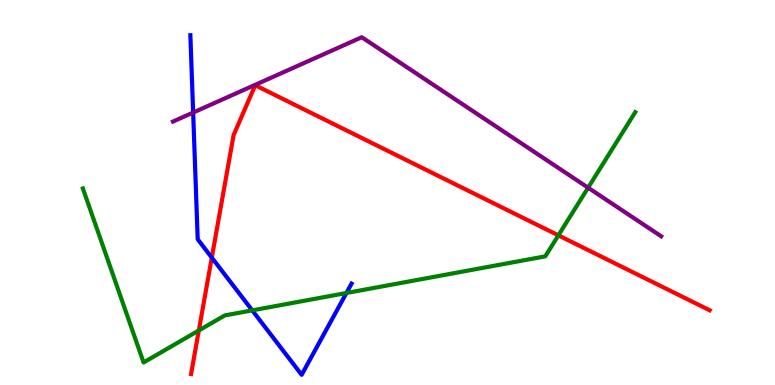[{'lines': ['blue', 'red'], 'intersections': [{'x': 2.73, 'y': 3.31}]}, {'lines': ['green', 'red'], 'intersections': [{'x': 2.57, 'y': 1.42}, {'x': 7.2, 'y': 3.89}]}, {'lines': ['purple', 'red'], 'intersections': []}, {'lines': ['blue', 'green'], 'intersections': [{'x': 3.25, 'y': 1.94}, {'x': 4.47, 'y': 2.39}]}, {'lines': ['blue', 'purple'], 'intersections': [{'x': 2.49, 'y': 7.08}]}, {'lines': ['green', 'purple'], 'intersections': [{'x': 7.59, 'y': 5.12}]}]